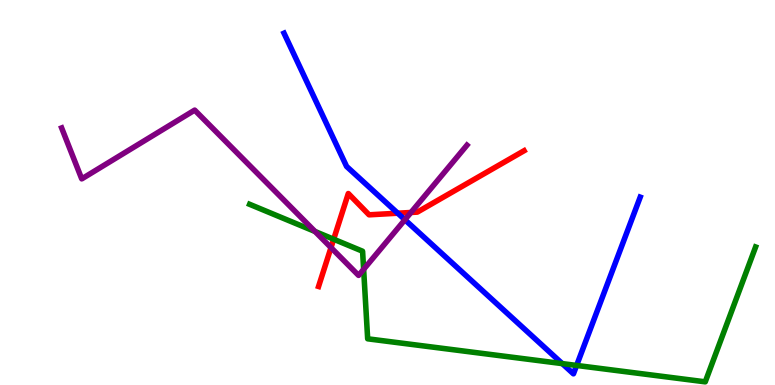[{'lines': ['blue', 'red'], 'intersections': [{'x': 5.13, 'y': 4.46}]}, {'lines': ['green', 'red'], 'intersections': [{'x': 4.31, 'y': 3.79}]}, {'lines': ['purple', 'red'], 'intersections': [{'x': 4.27, 'y': 3.57}, {'x': 5.3, 'y': 4.48}]}, {'lines': ['blue', 'green'], 'intersections': [{'x': 7.26, 'y': 0.556}, {'x': 7.44, 'y': 0.508}]}, {'lines': ['blue', 'purple'], 'intersections': [{'x': 5.22, 'y': 4.29}]}, {'lines': ['green', 'purple'], 'intersections': [{'x': 4.06, 'y': 3.99}, {'x': 4.69, 'y': 3.0}]}]